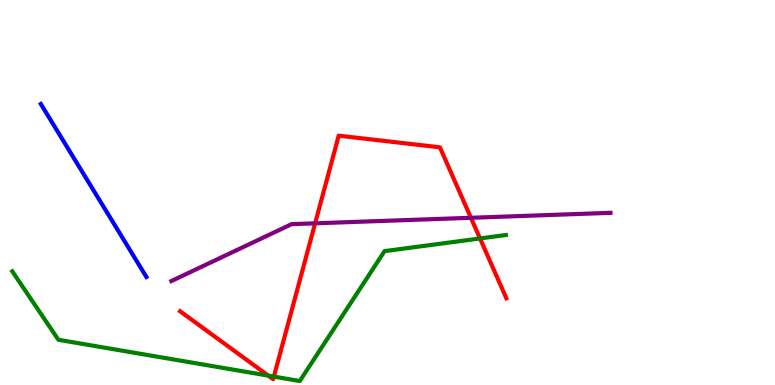[{'lines': ['blue', 'red'], 'intersections': []}, {'lines': ['green', 'red'], 'intersections': [{'x': 3.46, 'y': 0.243}, {'x': 3.53, 'y': 0.218}, {'x': 6.19, 'y': 3.81}]}, {'lines': ['purple', 'red'], 'intersections': [{'x': 4.07, 'y': 4.2}, {'x': 6.08, 'y': 4.34}]}, {'lines': ['blue', 'green'], 'intersections': []}, {'lines': ['blue', 'purple'], 'intersections': []}, {'lines': ['green', 'purple'], 'intersections': []}]